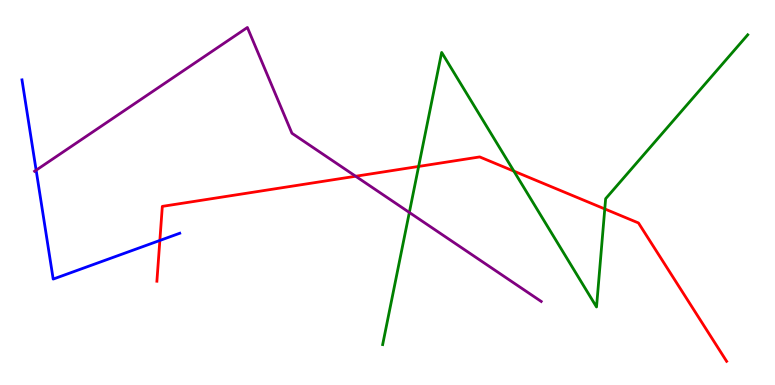[{'lines': ['blue', 'red'], 'intersections': [{'x': 2.06, 'y': 3.75}]}, {'lines': ['green', 'red'], 'intersections': [{'x': 5.4, 'y': 5.68}, {'x': 6.63, 'y': 5.55}, {'x': 7.8, 'y': 4.57}]}, {'lines': ['purple', 'red'], 'intersections': [{'x': 4.59, 'y': 5.42}]}, {'lines': ['blue', 'green'], 'intersections': []}, {'lines': ['blue', 'purple'], 'intersections': [{'x': 0.466, 'y': 5.58}]}, {'lines': ['green', 'purple'], 'intersections': [{'x': 5.28, 'y': 4.48}]}]